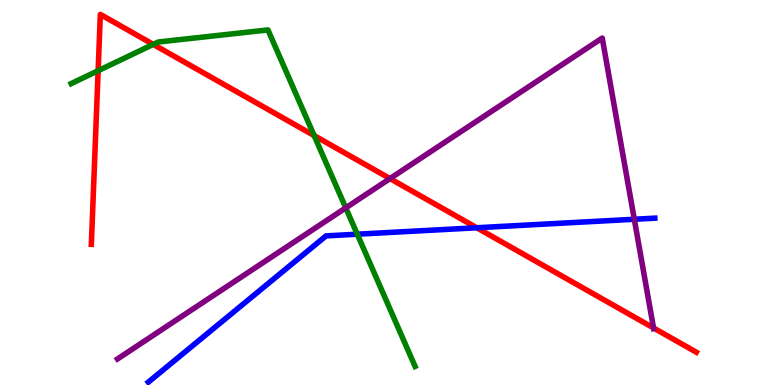[{'lines': ['blue', 'red'], 'intersections': [{'x': 6.15, 'y': 4.08}]}, {'lines': ['green', 'red'], 'intersections': [{'x': 1.27, 'y': 8.16}, {'x': 1.98, 'y': 8.85}, {'x': 4.05, 'y': 6.48}]}, {'lines': ['purple', 'red'], 'intersections': [{'x': 5.03, 'y': 5.36}, {'x': 8.43, 'y': 1.48}]}, {'lines': ['blue', 'green'], 'intersections': [{'x': 4.61, 'y': 3.92}]}, {'lines': ['blue', 'purple'], 'intersections': [{'x': 8.18, 'y': 4.3}]}, {'lines': ['green', 'purple'], 'intersections': [{'x': 4.46, 'y': 4.6}]}]